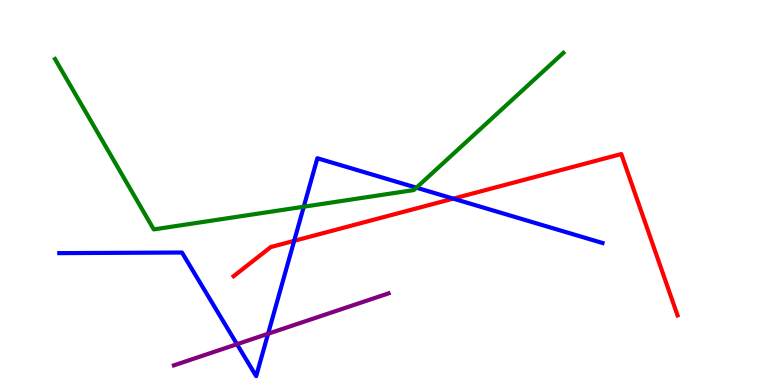[{'lines': ['blue', 'red'], 'intersections': [{'x': 3.8, 'y': 3.74}, {'x': 5.85, 'y': 4.84}]}, {'lines': ['green', 'red'], 'intersections': []}, {'lines': ['purple', 'red'], 'intersections': []}, {'lines': ['blue', 'green'], 'intersections': [{'x': 3.92, 'y': 4.63}, {'x': 5.37, 'y': 5.13}]}, {'lines': ['blue', 'purple'], 'intersections': [{'x': 3.06, 'y': 1.06}, {'x': 3.46, 'y': 1.33}]}, {'lines': ['green', 'purple'], 'intersections': []}]